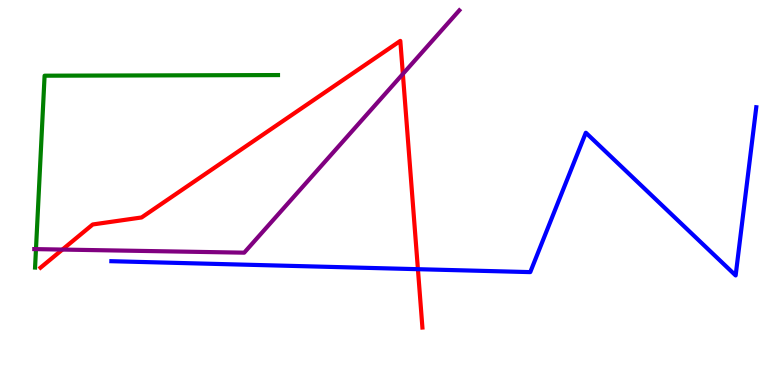[{'lines': ['blue', 'red'], 'intersections': [{'x': 5.39, 'y': 3.01}]}, {'lines': ['green', 'red'], 'intersections': []}, {'lines': ['purple', 'red'], 'intersections': [{'x': 0.805, 'y': 3.52}, {'x': 5.2, 'y': 8.08}]}, {'lines': ['blue', 'green'], 'intersections': []}, {'lines': ['blue', 'purple'], 'intersections': []}, {'lines': ['green', 'purple'], 'intersections': [{'x': 0.464, 'y': 3.53}]}]